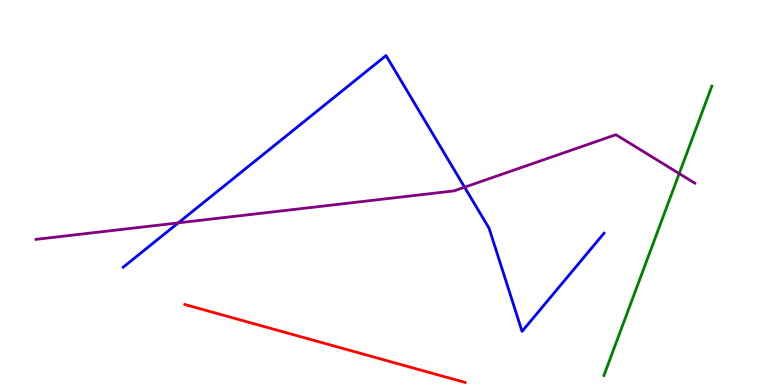[{'lines': ['blue', 'red'], 'intersections': []}, {'lines': ['green', 'red'], 'intersections': []}, {'lines': ['purple', 'red'], 'intersections': []}, {'lines': ['blue', 'green'], 'intersections': []}, {'lines': ['blue', 'purple'], 'intersections': [{'x': 2.3, 'y': 4.21}, {'x': 5.99, 'y': 5.14}]}, {'lines': ['green', 'purple'], 'intersections': [{'x': 8.76, 'y': 5.49}]}]